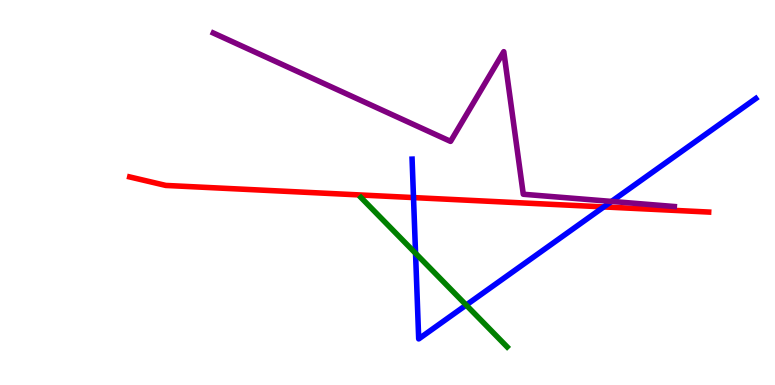[{'lines': ['blue', 'red'], 'intersections': [{'x': 5.34, 'y': 4.87}, {'x': 7.79, 'y': 4.63}]}, {'lines': ['green', 'red'], 'intersections': []}, {'lines': ['purple', 'red'], 'intersections': []}, {'lines': ['blue', 'green'], 'intersections': [{'x': 5.36, 'y': 3.42}, {'x': 6.02, 'y': 2.08}]}, {'lines': ['blue', 'purple'], 'intersections': [{'x': 7.89, 'y': 4.77}]}, {'lines': ['green', 'purple'], 'intersections': []}]